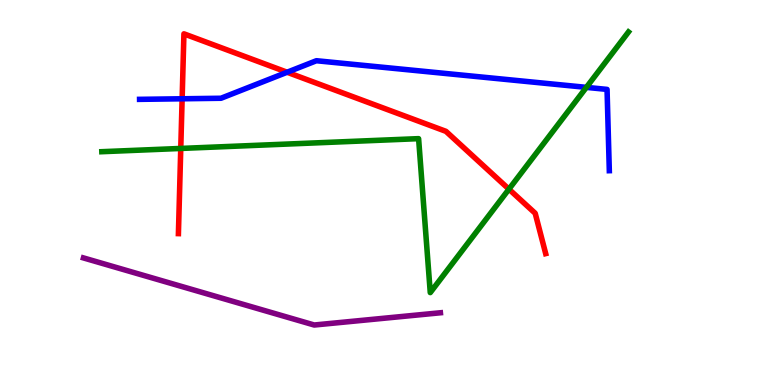[{'lines': ['blue', 'red'], 'intersections': [{'x': 2.35, 'y': 7.43}, {'x': 3.7, 'y': 8.12}]}, {'lines': ['green', 'red'], 'intersections': [{'x': 2.33, 'y': 6.14}, {'x': 6.57, 'y': 5.09}]}, {'lines': ['purple', 'red'], 'intersections': []}, {'lines': ['blue', 'green'], 'intersections': [{'x': 7.57, 'y': 7.73}]}, {'lines': ['blue', 'purple'], 'intersections': []}, {'lines': ['green', 'purple'], 'intersections': []}]